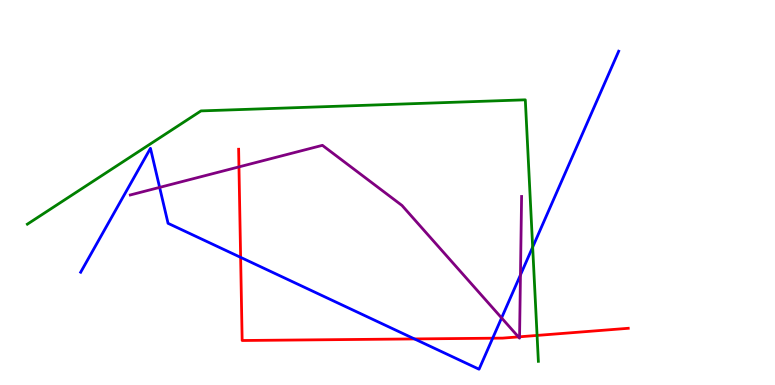[{'lines': ['blue', 'red'], 'intersections': [{'x': 3.1, 'y': 3.32}, {'x': 5.35, 'y': 1.2}, {'x': 6.36, 'y': 1.22}]}, {'lines': ['green', 'red'], 'intersections': [{'x': 6.93, 'y': 1.29}]}, {'lines': ['purple', 'red'], 'intersections': [{'x': 3.08, 'y': 5.66}, {'x': 6.69, 'y': 1.25}, {'x': 6.7, 'y': 1.25}]}, {'lines': ['blue', 'green'], 'intersections': [{'x': 6.87, 'y': 3.58}]}, {'lines': ['blue', 'purple'], 'intersections': [{'x': 2.06, 'y': 5.13}, {'x': 6.47, 'y': 1.74}, {'x': 6.72, 'y': 2.86}]}, {'lines': ['green', 'purple'], 'intersections': []}]